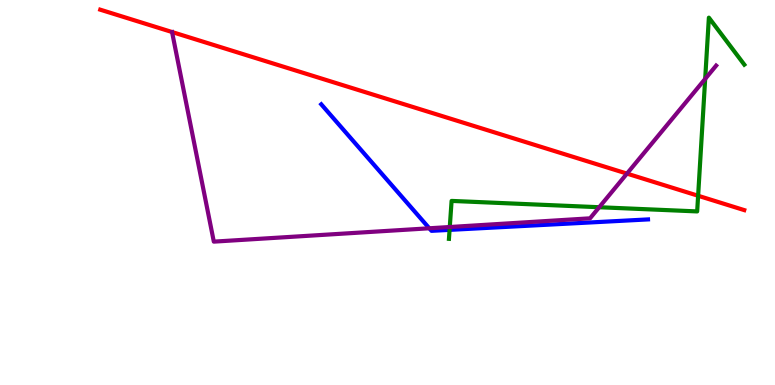[{'lines': ['blue', 'red'], 'intersections': []}, {'lines': ['green', 'red'], 'intersections': [{'x': 9.01, 'y': 4.92}]}, {'lines': ['purple', 'red'], 'intersections': [{'x': 8.09, 'y': 5.49}]}, {'lines': ['blue', 'green'], 'intersections': [{'x': 5.8, 'y': 4.03}]}, {'lines': ['blue', 'purple'], 'intersections': [{'x': 5.54, 'y': 4.07}]}, {'lines': ['green', 'purple'], 'intersections': [{'x': 5.8, 'y': 4.1}, {'x': 7.73, 'y': 4.62}, {'x': 9.1, 'y': 7.95}]}]